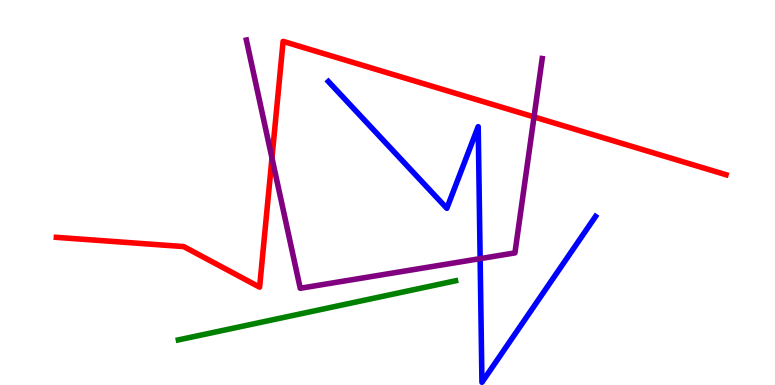[{'lines': ['blue', 'red'], 'intersections': []}, {'lines': ['green', 'red'], 'intersections': []}, {'lines': ['purple', 'red'], 'intersections': [{'x': 3.51, 'y': 5.9}, {'x': 6.89, 'y': 6.96}]}, {'lines': ['blue', 'green'], 'intersections': []}, {'lines': ['blue', 'purple'], 'intersections': [{'x': 6.2, 'y': 3.28}]}, {'lines': ['green', 'purple'], 'intersections': []}]